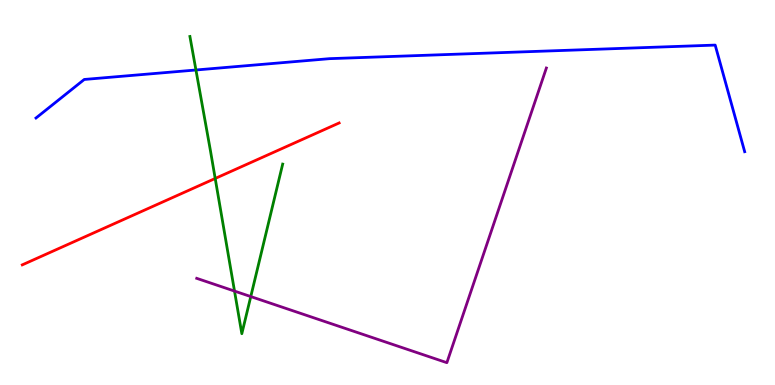[{'lines': ['blue', 'red'], 'intersections': []}, {'lines': ['green', 'red'], 'intersections': [{'x': 2.78, 'y': 5.36}]}, {'lines': ['purple', 'red'], 'intersections': []}, {'lines': ['blue', 'green'], 'intersections': [{'x': 2.53, 'y': 8.18}]}, {'lines': ['blue', 'purple'], 'intersections': []}, {'lines': ['green', 'purple'], 'intersections': [{'x': 3.03, 'y': 2.44}, {'x': 3.24, 'y': 2.3}]}]